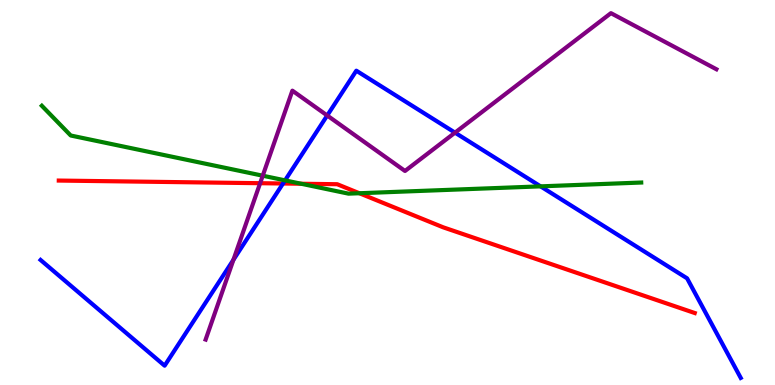[{'lines': ['blue', 'red'], 'intersections': [{'x': 3.65, 'y': 5.23}]}, {'lines': ['green', 'red'], 'intersections': [{'x': 3.89, 'y': 5.23}, {'x': 4.64, 'y': 4.98}]}, {'lines': ['purple', 'red'], 'intersections': [{'x': 3.36, 'y': 5.24}]}, {'lines': ['blue', 'green'], 'intersections': [{'x': 3.68, 'y': 5.32}, {'x': 6.98, 'y': 5.16}]}, {'lines': ['blue', 'purple'], 'intersections': [{'x': 3.01, 'y': 3.25}, {'x': 4.22, 'y': 7.0}, {'x': 5.87, 'y': 6.55}]}, {'lines': ['green', 'purple'], 'intersections': [{'x': 3.39, 'y': 5.44}]}]